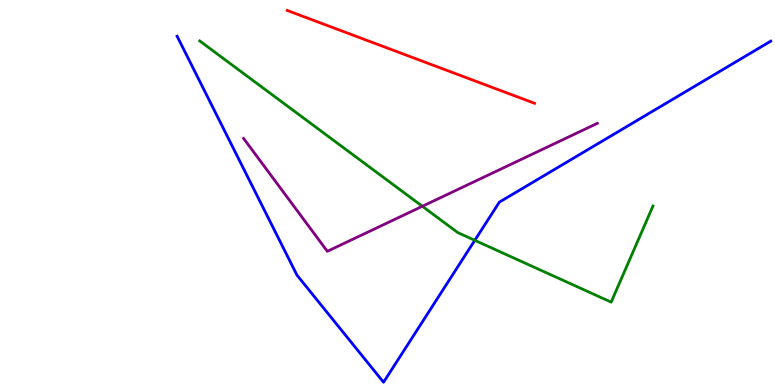[{'lines': ['blue', 'red'], 'intersections': []}, {'lines': ['green', 'red'], 'intersections': []}, {'lines': ['purple', 'red'], 'intersections': []}, {'lines': ['blue', 'green'], 'intersections': [{'x': 6.13, 'y': 3.76}]}, {'lines': ['blue', 'purple'], 'intersections': []}, {'lines': ['green', 'purple'], 'intersections': [{'x': 5.45, 'y': 4.64}]}]